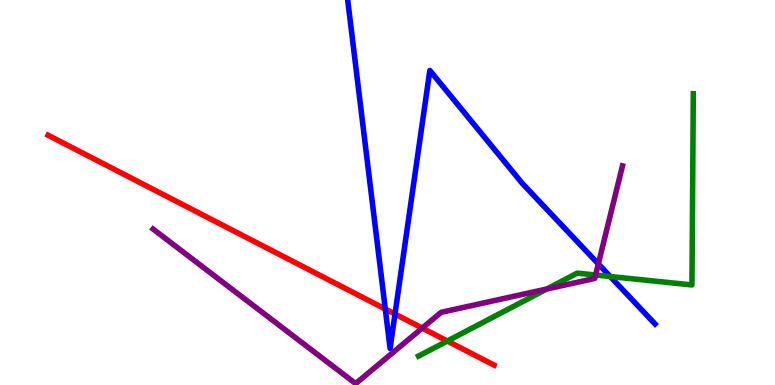[{'lines': ['blue', 'red'], 'intersections': [{'x': 4.97, 'y': 1.97}, {'x': 5.1, 'y': 1.84}]}, {'lines': ['green', 'red'], 'intersections': [{'x': 5.77, 'y': 1.14}]}, {'lines': ['purple', 'red'], 'intersections': [{'x': 5.45, 'y': 1.48}]}, {'lines': ['blue', 'green'], 'intersections': [{'x': 7.87, 'y': 2.82}]}, {'lines': ['blue', 'purple'], 'intersections': [{'x': 7.72, 'y': 3.15}]}, {'lines': ['green', 'purple'], 'intersections': [{'x': 7.06, 'y': 2.49}, {'x': 7.69, 'y': 2.86}]}]